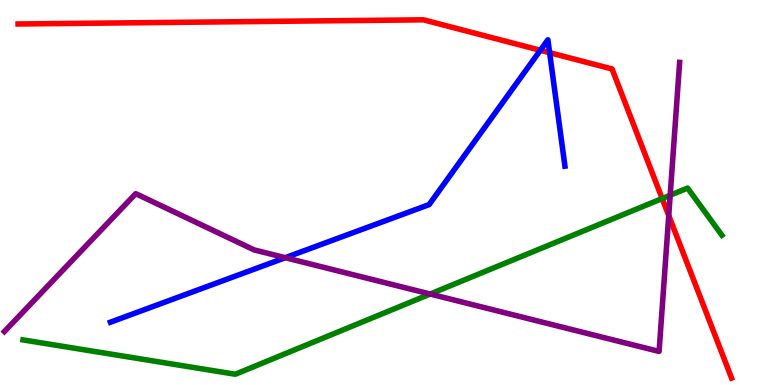[{'lines': ['blue', 'red'], 'intersections': [{'x': 6.97, 'y': 8.69}, {'x': 7.09, 'y': 8.63}]}, {'lines': ['green', 'red'], 'intersections': [{'x': 8.54, 'y': 4.84}]}, {'lines': ['purple', 'red'], 'intersections': [{'x': 8.63, 'y': 4.4}]}, {'lines': ['blue', 'green'], 'intersections': []}, {'lines': ['blue', 'purple'], 'intersections': [{'x': 3.68, 'y': 3.31}]}, {'lines': ['green', 'purple'], 'intersections': [{'x': 5.55, 'y': 2.36}, {'x': 8.65, 'y': 4.93}]}]